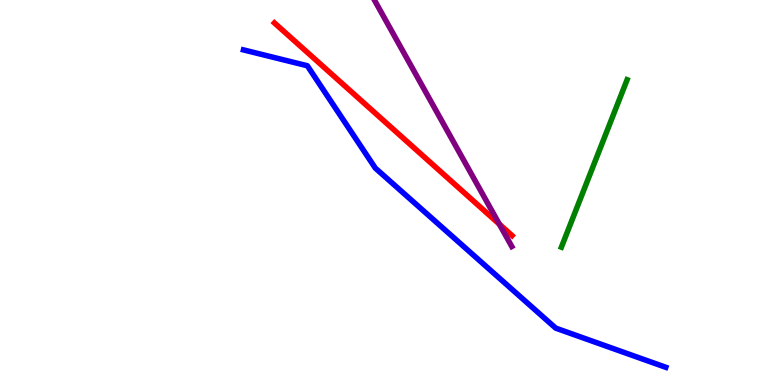[{'lines': ['blue', 'red'], 'intersections': []}, {'lines': ['green', 'red'], 'intersections': []}, {'lines': ['purple', 'red'], 'intersections': [{'x': 6.44, 'y': 4.18}]}, {'lines': ['blue', 'green'], 'intersections': []}, {'lines': ['blue', 'purple'], 'intersections': []}, {'lines': ['green', 'purple'], 'intersections': []}]